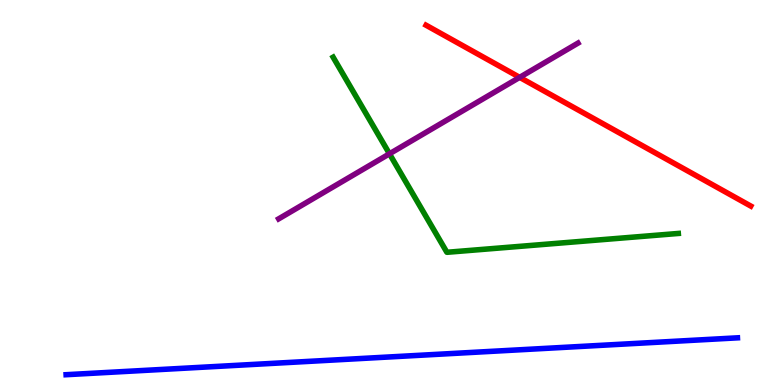[{'lines': ['blue', 'red'], 'intersections': []}, {'lines': ['green', 'red'], 'intersections': []}, {'lines': ['purple', 'red'], 'intersections': [{'x': 6.71, 'y': 7.99}]}, {'lines': ['blue', 'green'], 'intersections': []}, {'lines': ['blue', 'purple'], 'intersections': []}, {'lines': ['green', 'purple'], 'intersections': [{'x': 5.03, 'y': 6.01}]}]